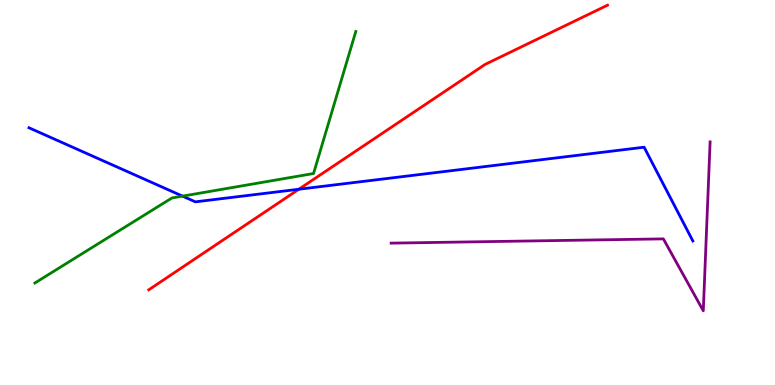[{'lines': ['blue', 'red'], 'intersections': [{'x': 3.86, 'y': 5.08}]}, {'lines': ['green', 'red'], 'intersections': []}, {'lines': ['purple', 'red'], 'intersections': []}, {'lines': ['blue', 'green'], 'intersections': [{'x': 2.36, 'y': 4.91}]}, {'lines': ['blue', 'purple'], 'intersections': []}, {'lines': ['green', 'purple'], 'intersections': []}]